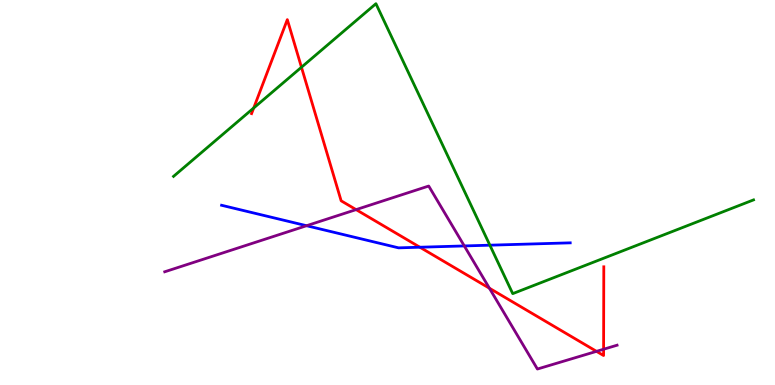[{'lines': ['blue', 'red'], 'intersections': [{'x': 5.42, 'y': 3.58}]}, {'lines': ['green', 'red'], 'intersections': [{'x': 3.27, 'y': 7.2}, {'x': 3.89, 'y': 8.25}]}, {'lines': ['purple', 'red'], 'intersections': [{'x': 4.59, 'y': 4.56}, {'x': 6.31, 'y': 2.51}, {'x': 7.7, 'y': 0.874}, {'x': 7.79, 'y': 0.929}]}, {'lines': ['blue', 'green'], 'intersections': [{'x': 6.32, 'y': 3.63}]}, {'lines': ['blue', 'purple'], 'intersections': [{'x': 3.96, 'y': 4.14}, {'x': 5.99, 'y': 3.61}]}, {'lines': ['green', 'purple'], 'intersections': []}]